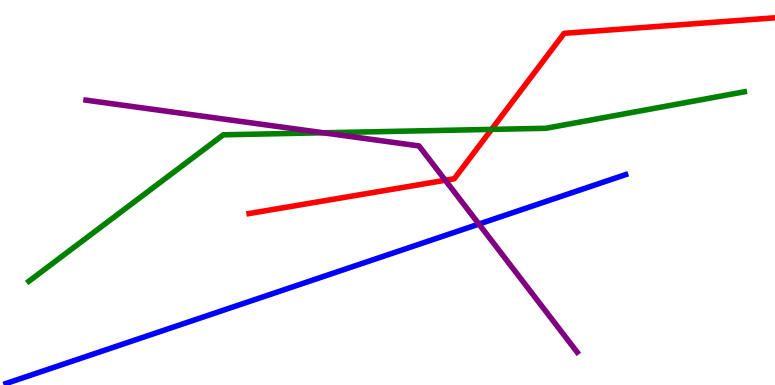[{'lines': ['blue', 'red'], 'intersections': []}, {'lines': ['green', 'red'], 'intersections': [{'x': 6.34, 'y': 6.64}]}, {'lines': ['purple', 'red'], 'intersections': [{'x': 5.75, 'y': 5.32}]}, {'lines': ['blue', 'green'], 'intersections': []}, {'lines': ['blue', 'purple'], 'intersections': [{'x': 6.18, 'y': 4.18}]}, {'lines': ['green', 'purple'], 'intersections': [{'x': 4.17, 'y': 6.55}]}]